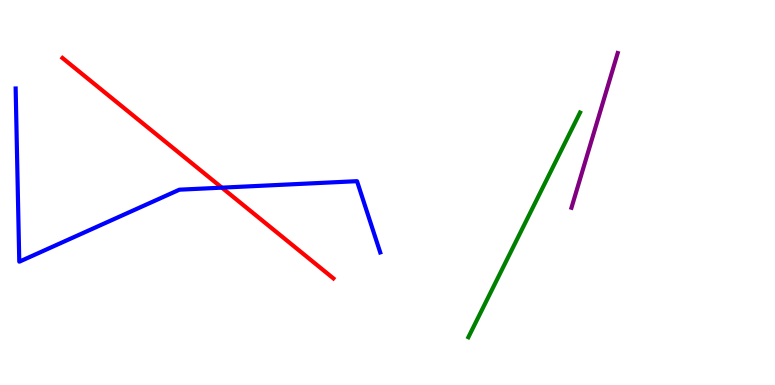[{'lines': ['blue', 'red'], 'intersections': [{'x': 2.86, 'y': 5.13}]}, {'lines': ['green', 'red'], 'intersections': []}, {'lines': ['purple', 'red'], 'intersections': []}, {'lines': ['blue', 'green'], 'intersections': []}, {'lines': ['blue', 'purple'], 'intersections': []}, {'lines': ['green', 'purple'], 'intersections': []}]